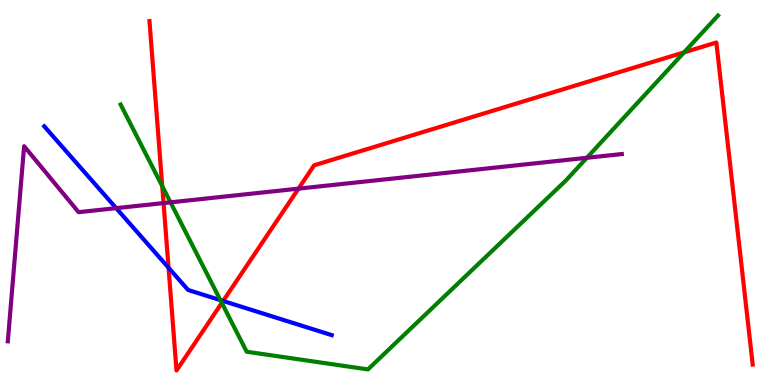[{'lines': ['blue', 'red'], 'intersections': [{'x': 2.17, 'y': 3.05}, {'x': 2.88, 'y': 2.18}]}, {'lines': ['green', 'red'], 'intersections': [{'x': 2.09, 'y': 5.17}, {'x': 2.86, 'y': 2.13}, {'x': 8.83, 'y': 8.64}]}, {'lines': ['purple', 'red'], 'intersections': [{'x': 2.11, 'y': 4.73}, {'x': 3.85, 'y': 5.1}]}, {'lines': ['blue', 'green'], 'intersections': [{'x': 2.84, 'y': 2.2}]}, {'lines': ['blue', 'purple'], 'intersections': [{'x': 1.5, 'y': 4.59}]}, {'lines': ['green', 'purple'], 'intersections': [{'x': 2.2, 'y': 4.74}, {'x': 7.57, 'y': 5.9}]}]